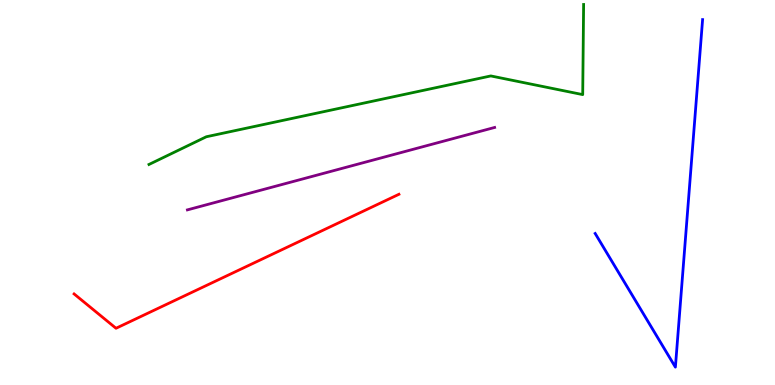[{'lines': ['blue', 'red'], 'intersections': []}, {'lines': ['green', 'red'], 'intersections': []}, {'lines': ['purple', 'red'], 'intersections': []}, {'lines': ['blue', 'green'], 'intersections': []}, {'lines': ['blue', 'purple'], 'intersections': []}, {'lines': ['green', 'purple'], 'intersections': []}]